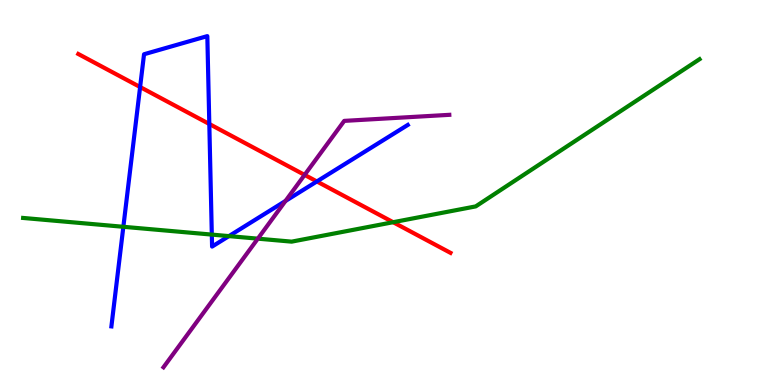[{'lines': ['blue', 'red'], 'intersections': [{'x': 1.81, 'y': 7.74}, {'x': 2.7, 'y': 6.78}, {'x': 4.09, 'y': 5.29}]}, {'lines': ['green', 'red'], 'intersections': [{'x': 5.07, 'y': 4.23}]}, {'lines': ['purple', 'red'], 'intersections': [{'x': 3.93, 'y': 5.46}]}, {'lines': ['blue', 'green'], 'intersections': [{'x': 1.59, 'y': 4.11}, {'x': 2.73, 'y': 3.91}, {'x': 2.95, 'y': 3.87}]}, {'lines': ['blue', 'purple'], 'intersections': [{'x': 3.68, 'y': 4.78}]}, {'lines': ['green', 'purple'], 'intersections': [{'x': 3.33, 'y': 3.8}]}]